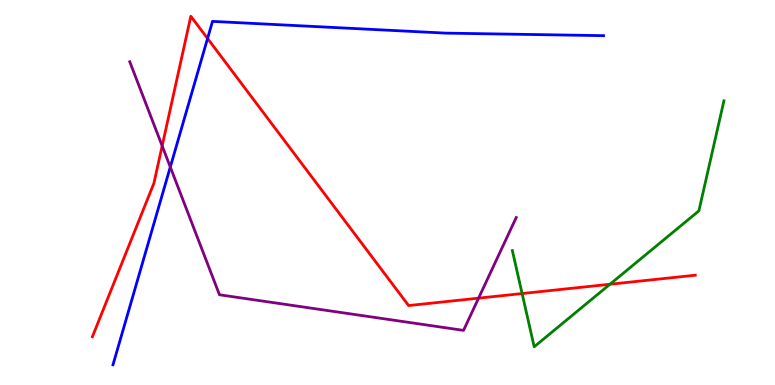[{'lines': ['blue', 'red'], 'intersections': [{'x': 2.68, 'y': 9.0}]}, {'lines': ['green', 'red'], 'intersections': [{'x': 6.74, 'y': 2.38}, {'x': 7.87, 'y': 2.62}]}, {'lines': ['purple', 'red'], 'intersections': [{'x': 2.09, 'y': 6.21}, {'x': 6.18, 'y': 2.26}]}, {'lines': ['blue', 'green'], 'intersections': []}, {'lines': ['blue', 'purple'], 'intersections': [{'x': 2.2, 'y': 5.66}]}, {'lines': ['green', 'purple'], 'intersections': []}]